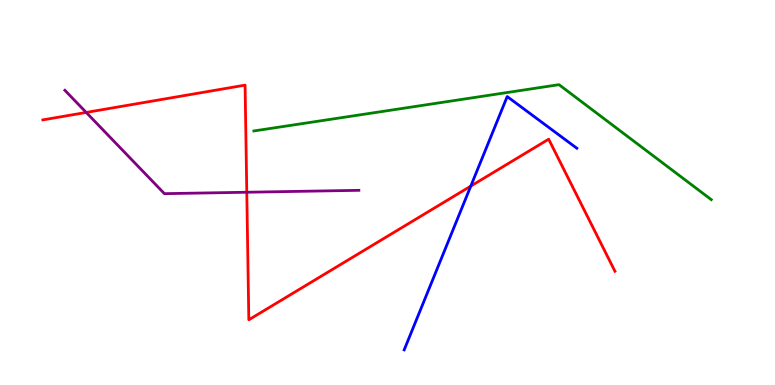[{'lines': ['blue', 'red'], 'intersections': [{'x': 6.07, 'y': 5.17}]}, {'lines': ['green', 'red'], 'intersections': []}, {'lines': ['purple', 'red'], 'intersections': [{'x': 1.11, 'y': 7.08}, {'x': 3.18, 'y': 5.01}]}, {'lines': ['blue', 'green'], 'intersections': []}, {'lines': ['blue', 'purple'], 'intersections': []}, {'lines': ['green', 'purple'], 'intersections': []}]